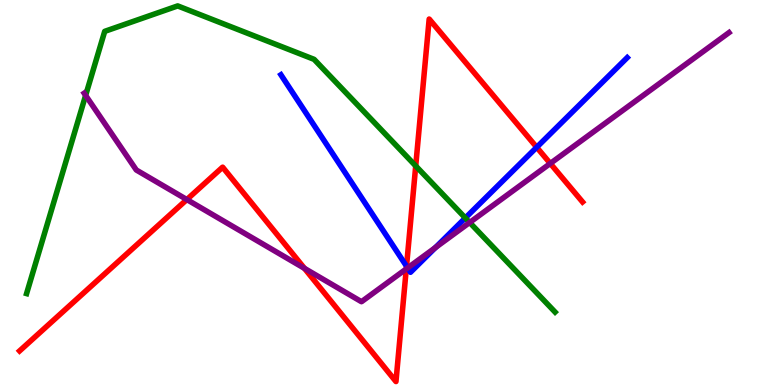[{'lines': ['blue', 'red'], 'intersections': [{'x': 5.25, 'y': 3.08}, {'x': 6.93, 'y': 6.17}]}, {'lines': ['green', 'red'], 'intersections': [{'x': 5.36, 'y': 5.69}]}, {'lines': ['purple', 'red'], 'intersections': [{'x': 2.41, 'y': 4.82}, {'x': 3.93, 'y': 3.03}, {'x': 5.24, 'y': 3.02}, {'x': 7.1, 'y': 5.75}]}, {'lines': ['blue', 'green'], 'intersections': [{'x': 6.0, 'y': 4.34}]}, {'lines': ['blue', 'purple'], 'intersections': [{'x': 5.26, 'y': 3.04}, {'x': 5.62, 'y': 3.57}]}, {'lines': ['green', 'purple'], 'intersections': [{'x': 1.1, 'y': 7.52}, {'x': 6.06, 'y': 4.22}]}]